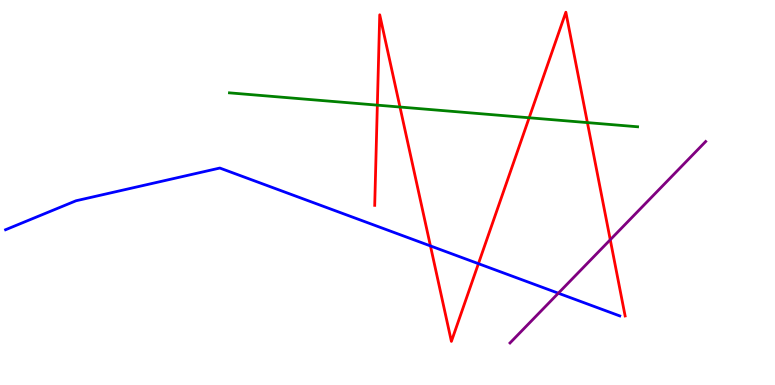[{'lines': ['blue', 'red'], 'intersections': [{'x': 5.55, 'y': 3.61}, {'x': 6.17, 'y': 3.15}]}, {'lines': ['green', 'red'], 'intersections': [{'x': 4.87, 'y': 7.27}, {'x': 5.16, 'y': 7.22}, {'x': 6.83, 'y': 6.94}, {'x': 7.58, 'y': 6.82}]}, {'lines': ['purple', 'red'], 'intersections': [{'x': 7.87, 'y': 3.77}]}, {'lines': ['blue', 'green'], 'intersections': []}, {'lines': ['blue', 'purple'], 'intersections': [{'x': 7.2, 'y': 2.38}]}, {'lines': ['green', 'purple'], 'intersections': []}]